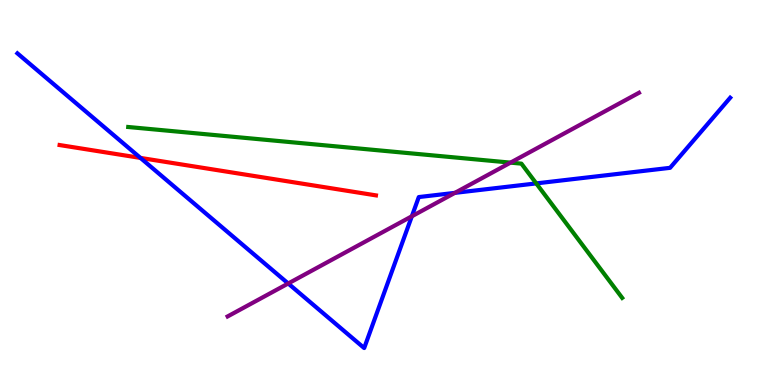[{'lines': ['blue', 'red'], 'intersections': [{'x': 1.81, 'y': 5.9}]}, {'lines': ['green', 'red'], 'intersections': []}, {'lines': ['purple', 'red'], 'intersections': []}, {'lines': ['blue', 'green'], 'intersections': [{'x': 6.92, 'y': 5.24}]}, {'lines': ['blue', 'purple'], 'intersections': [{'x': 3.72, 'y': 2.64}, {'x': 5.31, 'y': 4.38}, {'x': 5.87, 'y': 4.99}]}, {'lines': ['green', 'purple'], 'intersections': [{'x': 6.59, 'y': 5.78}]}]